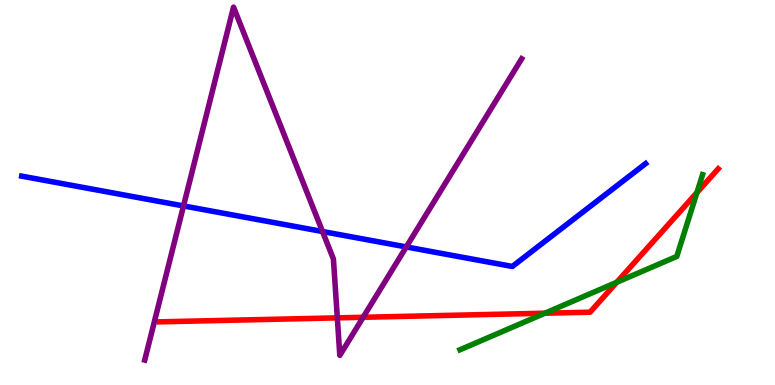[{'lines': ['blue', 'red'], 'intersections': []}, {'lines': ['green', 'red'], 'intersections': [{'x': 7.03, 'y': 1.86}, {'x': 7.96, 'y': 2.67}, {'x': 8.99, 'y': 5.0}]}, {'lines': ['purple', 'red'], 'intersections': [{'x': 4.35, 'y': 1.74}, {'x': 4.69, 'y': 1.76}]}, {'lines': ['blue', 'green'], 'intersections': []}, {'lines': ['blue', 'purple'], 'intersections': [{'x': 2.37, 'y': 4.65}, {'x': 4.16, 'y': 3.99}, {'x': 5.24, 'y': 3.59}]}, {'lines': ['green', 'purple'], 'intersections': []}]